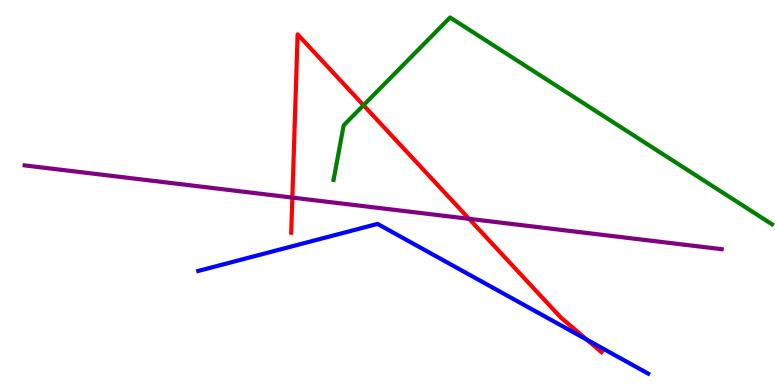[{'lines': ['blue', 'red'], 'intersections': [{'x': 7.57, 'y': 1.18}]}, {'lines': ['green', 'red'], 'intersections': [{'x': 4.69, 'y': 7.27}]}, {'lines': ['purple', 'red'], 'intersections': [{'x': 3.77, 'y': 4.87}, {'x': 6.05, 'y': 4.32}]}, {'lines': ['blue', 'green'], 'intersections': []}, {'lines': ['blue', 'purple'], 'intersections': []}, {'lines': ['green', 'purple'], 'intersections': []}]